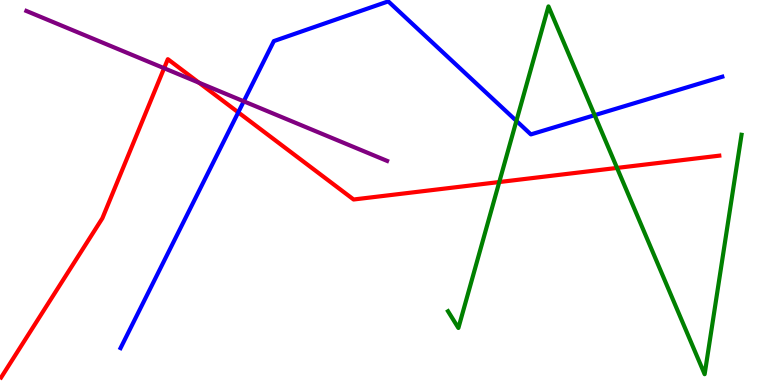[{'lines': ['blue', 'red'], 'intersections': [{'x': 3.07, 'y': 7.08}]}, {'lines': ['green', 'red'], 'intersections': [{'x': 6.44, 'y': 5.27}, {'x': 7.96, 'y': 5.64}]}, {'lines': ['purple', 'red'], 'intersections': [{'x': 2.12, 'y': 8.23}, {'x': 2.57, 'y': 7.85}]}, {'lines': ['blue', 'green'], 'intersections': [{'x': 6.66, 'y': 6.86}, {'x': 7.67, 'y': 7.01}]}, {'lines': ['blue', 'purple'], 'intersections': [{'x': 3.15, 'y': 7.37}]}, {'lines': ['green', 'purple'], 'intersections': []}]